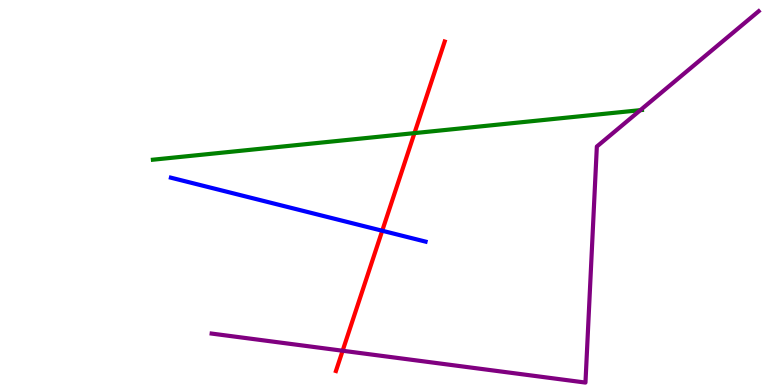[{'lines': ['blue', 'red'], 'intersections': [{'x': 4.93, 'y': 4.01}]}, {'lines': ['green', 'red'], 'intersections': [{'x': 5.35, 'y': 6.54}]}, {'lines': ['purple', 'red'], 'intersections': [{'x': 4.42, 'y': 0.89}]}, {'lines': ['blue', 'green'], 'intersections': []}, {'lines': ['blue', 'purple'], 'intersections': []}, {'lines': ['green', 'purple'], 'intersections': [{'x': 8.26, 'y': 7.14}]}]